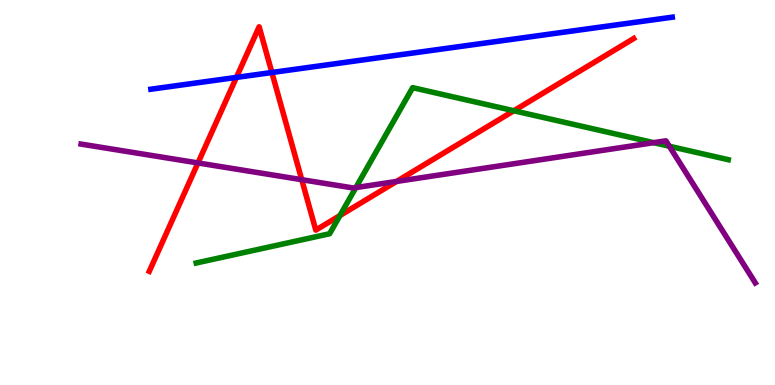[{'lines': ['blue', 'red'], 'intersections': [{'x': 3.05, 'y': 7.99}, {'x': 3.51, 'y': 8.12}]}, {'lines': ['green', 'red'], 'intersections': [{'x': 4.39, 'y': 4.4}, {'x': 6.63, 'y': 7.12}]}, {'lines': ['purple', 'red'], 'intersections': [{'x': 2.55, 'y': 5.77}, {'x': 3.89, 'y': 5.33}, {'x': 5.12, 'y': 5.29}]}, {'lines': ['blue', 'green'], 'intersections': []}, {'lines': ['blue', 'purple'], 'intersections': []}, {'lines': ['green', 'purple'], 'intersections': [{'x': 4.59, 'y': 5.13}, {'x': 8.43, 'y': 6.29}, {'x': 8.64, 'y': 6.2}]}]